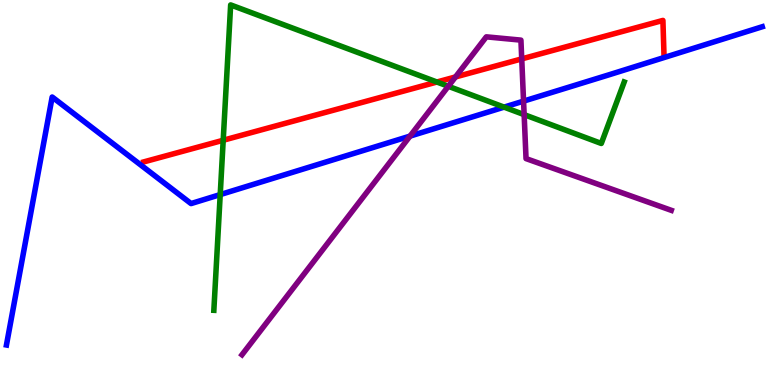[{'lines': ['blue', 'red'], 'intersections': []}, {'lines': ['green', 'red'], 'intersections': [{'x': 2.88, 'y': 6.36}, {'x': 5.64, 'y': 7.87}]}, {'lines': ['purple', 'red'], 'intersections': [{'x': 5.88, 'y': 8.0}, {'x': 6.73, 'y': 8.47}]}, {'lines': ['blue', 'green'], 'intersections': [{'x': 2.84, 'y': 4.95}, {'x': 6.5, 'y': 7.22}]}, {'lines': ['blue', 'purple'], 'intersections': [{'x': 5.29, 'y': 6.46}, {'x': 6.76, 'y': 7.37}]}, {'lines': ['green', 'purple'], 'intersections': [{'x': 5.78, 'y': 7.76}, {'x': 6.76, 'y': 7.02}]}]